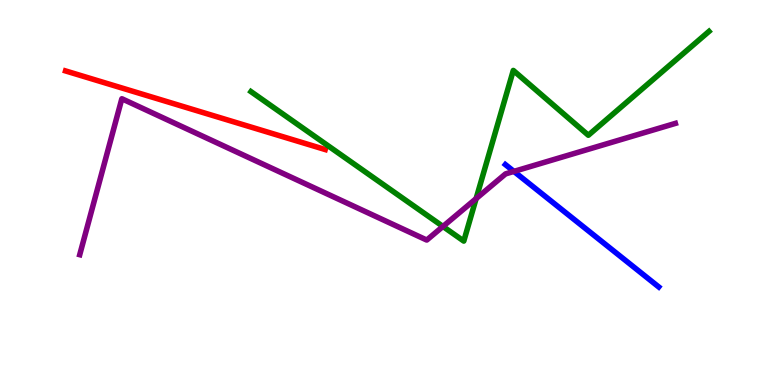[{'lines': ['blue', 'red'], 'intersections': []}, {'lines': ['green', 'red'], 'intersections': []}, {'lines': ['purple', 'red'], 'intersections': []}, {'lines': ['blue', 'green'], 'intersections': []}, {'lines': ['blue', 'purple'], 'intersections': [{'x': 6.63, 'y': 5.55}]}, {'lines': ['green', 'purple'], 'intersections': [{'x': 5.72, 'y': 4.12}, {'x': 6.14, 'y': 4.84}]}]